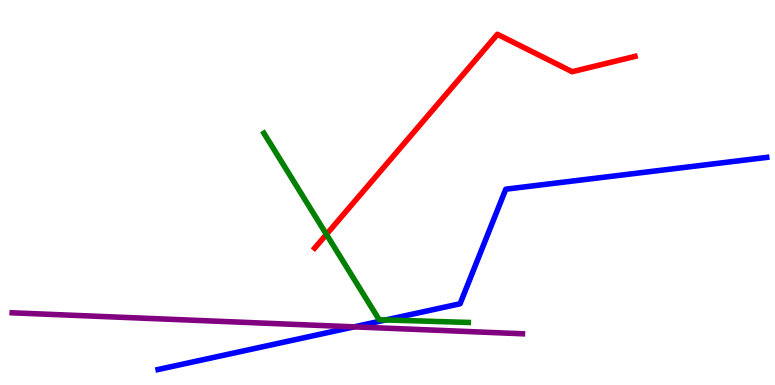[{'lines': ['blue', 'red'], 'intersections': []}, {'lines': ['green', 'red'], 'intersections': [{'x': 4.21, 'y': 3.91}]}, {'lines': ['purple', 'red'], 'intersections': []}, {'lines': ['blue', 'green'], 'intersections': [{'x': 4.98, 'y': 1.69}]}, {'lines': ['blue', 'purple'], 'intersections': [{'x': 4.57, 'y': 1.51}]}, {'lines': ['green', 'purple'], 'intersections': []}]